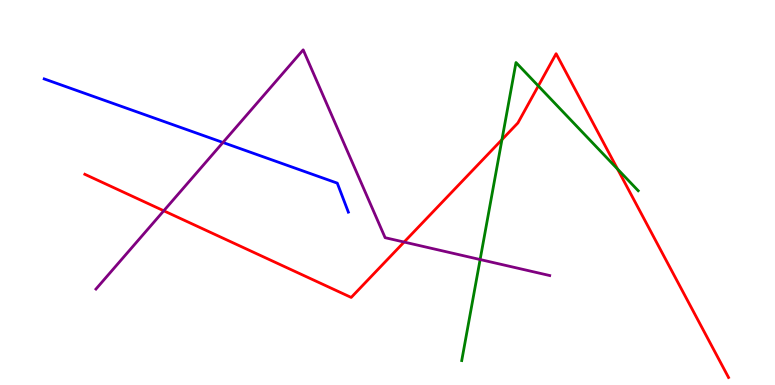[{'lines': ['blue', 'red'], 'intersections': []}, {'lines': ['green', 'red'], 'intersections': [{'x': 6.48, 'y': 6.37}, {'x': 6.95, 'y': 7.77}, {'x': 7.97, 'y': 5.61}]}, {'lines': ['purple', 'red'], 'intersections': [{'x': 2.11, 'y': 4.53}, {'x': 5.21, 'y': 3.71}]}, {'lines': ['blue', 'green'], 'intersections': []}, {'lines': ['blue', 'purple'], 'intersections': [{'x': 2.88, 'y': 6.3}]}, {'lines': ['green', 'purple'], 'intersections': [{'x': 6.2, 'y': 3.26}]}]